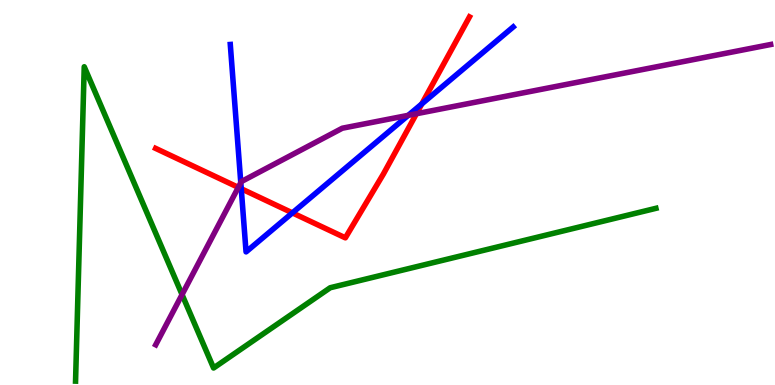[{'lines': ['blue', 'red'], 'intersections': [{'x': 3.11, 'y': 5.1}, {'x': 3.77, 'y': 4.47}, {'x': 5.44, 'y': 7.3}]}, {'lines': ['green', 'red'], 'intersections': []}, {'lines': ['purple', 'red'], 'intersections': [{'x': 3.07, 'y': 5.13}, {'x': 5.37, 'y': 7.05}]}, {'lines': ['blue', 'green'], 'intersections': []}, {'lines': ['blue', 'purple'], 'intersections': [{'x': 3.11, 'y': 5.26}, {'x': 5.27, 'y': 7.0}]}, {'lines': ['green', 'purple'], 'intersections': [{'x': 2.35, 'y': 2.35}]}]